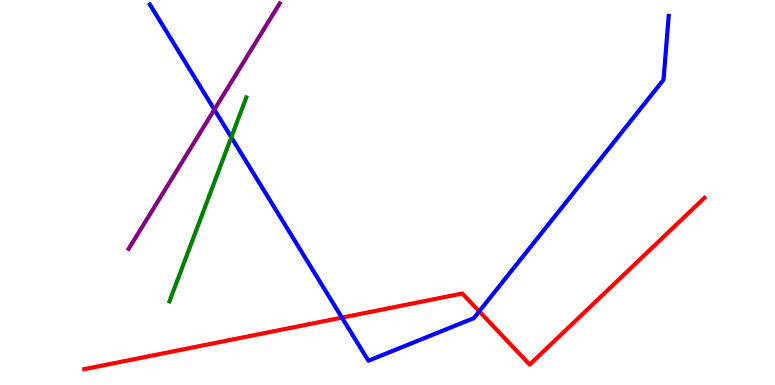[{'lines': ['blue', 'red'], 'intersections': [{'x': 4.41, 'y': 1.75}, {'x': 6.18, 'y': 1.91}]}, {'lines': ['green', 'red'], 'intersections': []}, {'lines': ['purple', 'red'], 'intersections': []}, {'lines': ['blue', 'green'], 'intersections': [{'x': 2.98, 'y': 6.44}]}, {'lines': ['blue', 'purple'], 'intersections': [{'x': 2.77, 'y': 7.15}]}, {'lines': ['green', 'purple'], 'intersections': []}]